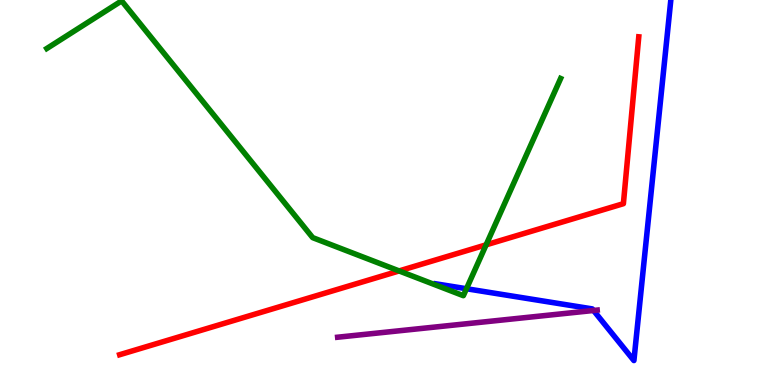[{'lines': ['blue', 'red'], 'intersections': []}, {'lines': ['green', 'red'], 'intersections': [{'x': 5.15, 'y': 2.96}, {'x': 6.27, 'y': 3.64}]}, {'lines': ['purple', 'red'], 'intersections': []}, {'lines': ['blue', 'green'], 'intersections': [{'x': 6.02, 'y': 2.5}]}, {'lines': ['blue', 'purple'], 'intersections': [{'x': 7.66, 'y': 1.94}]}, {'lines': ['green', 'purple'], 'intersections': []}]